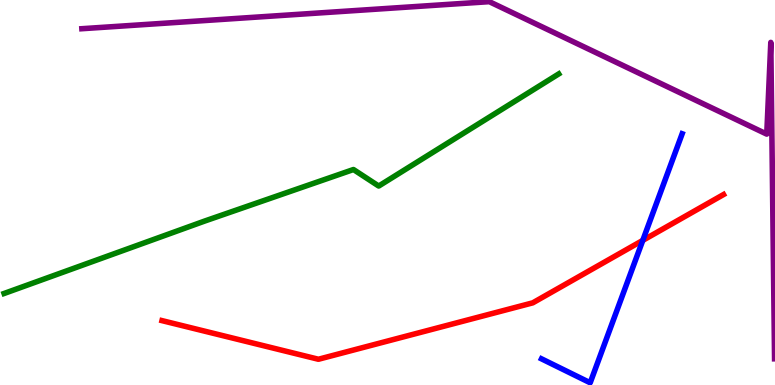[{'lines': ['blue', 'red'], 'intersections': [{'x': 8.29, 'y': 3.76}]}, {'lines': ['green', 'red'], 'intersections': []}, {'lines': ['purple', 'red'], 'intersections': []}, {'lines': ['blue', 'green'], 'intersections': []}, {'lines': ['blue', 'purple'], 'intersections': []}, {'lines': ['green', 'purple'], 'intersections': []}]